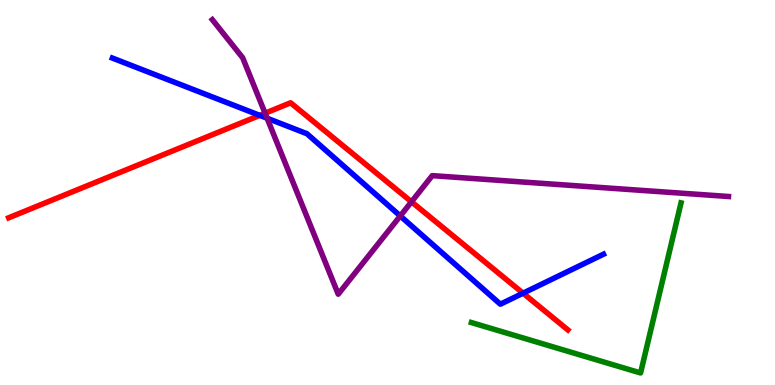[{'lines': ['blue', 'red'], 'intersections': [{'x': 3.35, 'y': 7.0}, {'x': 6.75, 'y': 2.38}]}, {'lines': ['green', 'red'], 'intersections': []}, {'lines': ['purple', 'red'], 'intersections': [{'x': 3.42, 'y': 7.06}, {'x': 5.31, 'y': 4.76}]}, {'lines': ['blue', 'green'], 'intersections': []}, {'lines': ['blue', 'purple'], 'intersections': [{'x': 3.45, 'y': 6.93}, {'x': 5.16, 'y': 4.39}]}, {'lines': ['green', 'purple'], 'intersections': []}]